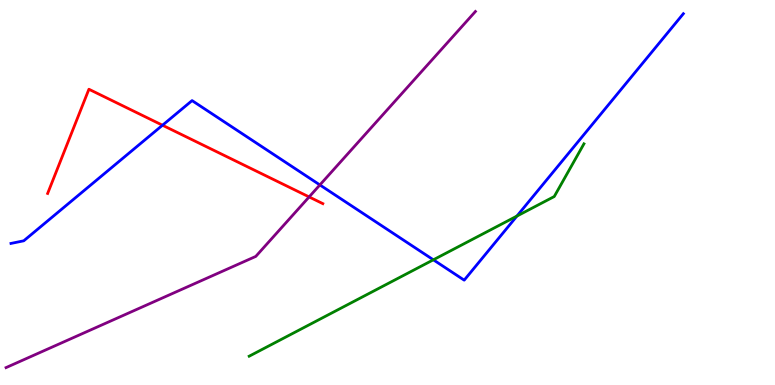[{'lines': ['blue', 'red'], 'intersections': [{'x': 2.1, 'y': 6.75}]}, {'lines': ['green', 'red'], 'intersections': []}, {'lines': ['purple', 'red'], 'intersections': [{'x': 3.99, 'y': 4.88}]}, {'lines': ['blue', 'green'], 'intersections': [{'x': 5.59, 'y': 3.25}, {'x': 6.67, 'y': 4.39}]}, {'lines': ['blue', 'purple'], 'intersections': [{'x': 4.13, 'y': 5.2}]}, {'lines': ['green', 'purple'], 'intersections': []}]